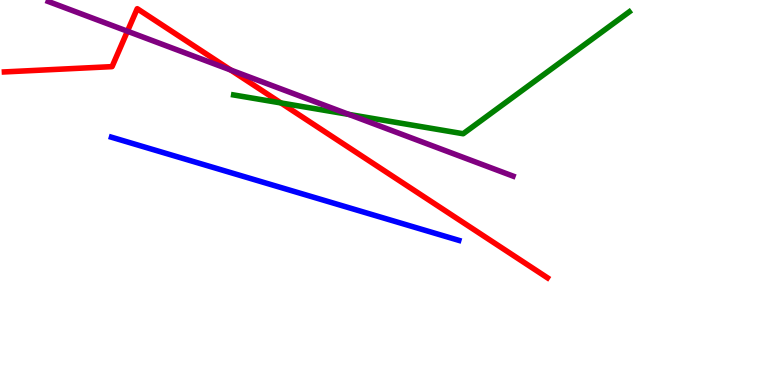[{'lines': ['blue', 'red'], 'intersections': []}, {'lines': ['green', 'red'], 'intersections': [{'x': 3.62, 'y': 7.33}]}, {'lines': ['purple', 'red'], 'intersections': [{'x': 1.64, 'y': 9.19}, {'x': 2.98, 'y': 8.18}]}, {'lines': ['blue', 'green'], 'intersections': []}, {'lines': ['blue', 'purple'], 'intersections': []}, {'lines': ['green', 'purple'], 'intersections': [{'x': 4.5, 'y': 7.03}]}]